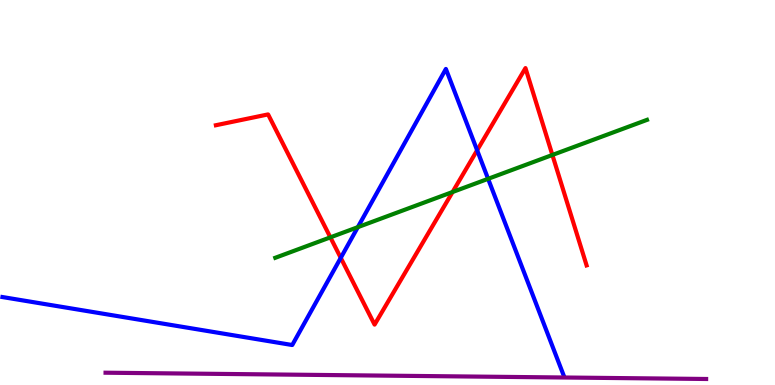[{'lines': ['blue', 'red'], 'intersections': [{'x': 4.4, 'y': 3.3}, {'x': 6.16, 'y': 6.1}]}, {'lines': ['green', 'red'], 'intersections': [{'x': 4.26, 'y': 3.84}, {'x': 5.84, 'y': 5.01}, {'x': 7.13, 'y': 5.97}]}, {'lines': ['purple', 'red'], 'intersections': []}, {'lines': ['blue', 'green'], 'intersections': [{'x': 4.62, 'y': 4.1}, {'x': 6.3, 'y': 5.36}]}, {'lines': ['blue', 'purple'], 'intersections': []}, {'lines': ['green', 'purple'], 'intersections': []}]